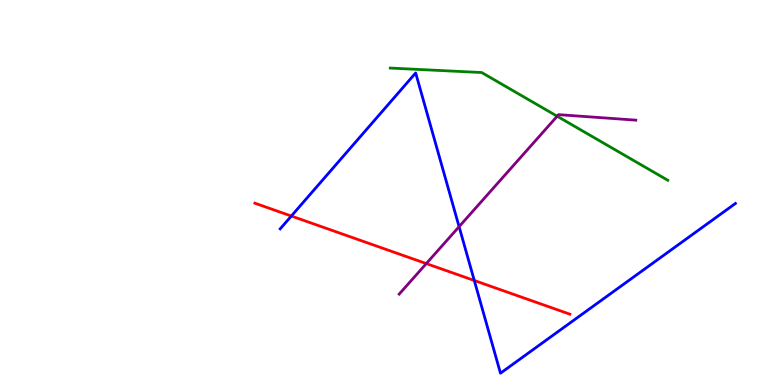[{'lines': ['blue', 'red'], 'intersections': [{'x': 3.76, 'y': 4.39}, {'x': 6.12, 'y': 2.71}]}, {'lines': ['green', 'red'], 'intersections': []}, {'lines': ['purple', 'red'], 'intersections': [{'x': 5.5, 'y': 3.15}]}, {'lines': ['blue', 'green'], 'intersections': []}, {'lines': ['blue', 'purple'], 'intersections': [{'x': 5.92, 'y': 4.11}]}, {'lines': ['green', 'purple'], 'intersections': [{'x': 7.19, 'y': 6.98}]}]